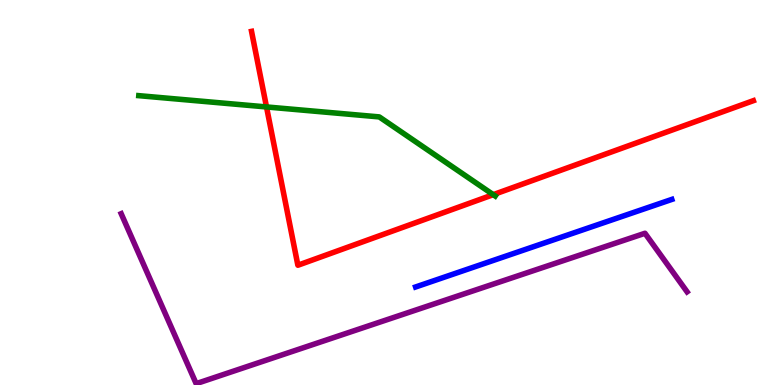[{'lines': ['blue', 'red'], 'intersections': []}, {'lines': ['green', 'red'], 'intersections': [{'x': 3.44, 'y': 7.22}, {'x': 6.36, 'y': 4.94}]}, {'lines': ['purple', 'red'], 'intersections': []}, {'lines': ['blue', 'green'], 'intersections': []}, {'lines': ['blue', 'purple'], 'intersections': []}, {'lines': ['green', 'purple'], 'intersections': []}]